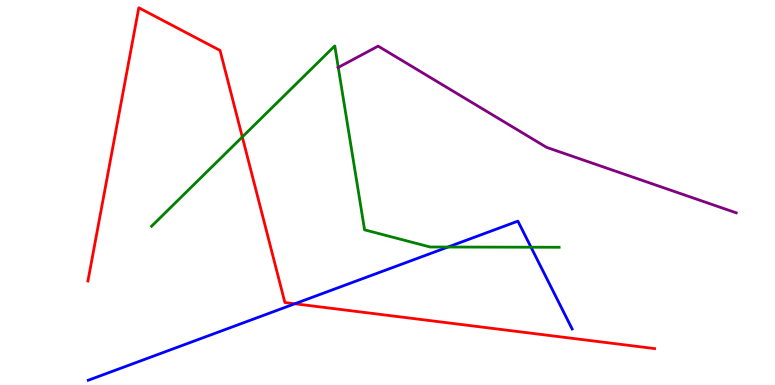[{'lines': ['blue', 'red'], 'intersections': [{'x': 3.8, 'y': 2.11}]}, {'lines': ['green', 'red'], 'intersections': [{'x': 3.13, 'y': 6.44}]}, {'lines': ['purple', 'red'], 'intersections': []}, {'lines': ['blue', 'green'], 'intersections': [{'x': 5.78, 'y': 3.58}, {'x': 6.85, 'y': 3.58}]}, {'lines': ['blue', 'purple'], 'intersections': []}, {'lines': ['green', 'purple'], 'intersections': [{'x': 4.36, 'y': 8.25}]}]